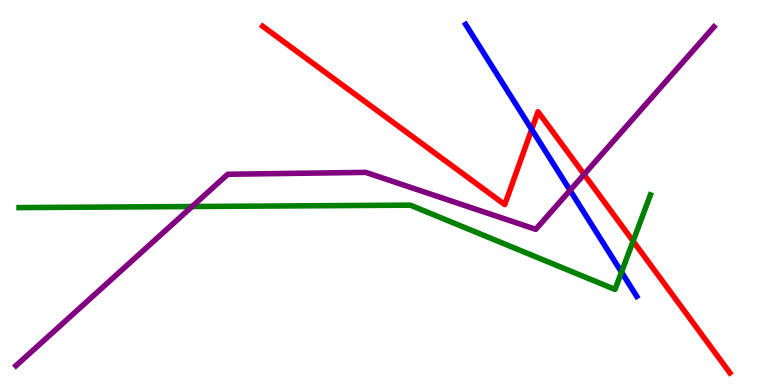[{'lines': ['blue', 'red'], 'intersections': [{'x': 6.86, 'y': 6.64}]}, {'lines': ['green', 'red'], 'intersections': [{'x': 8.17, 'y': 3.74}]}, {'lines': ['purple', 'red'], 'intersections': [{'x': 7.54, 'y': 5.47}]}, {'lines': ['blue', 'green'], 'intersections': [{'x': 8.02, 'y': 2.93}]}, {'lines': ['blue', 'purple'], 'intersections': [{'x': 7.36, 'y': 5.06}]}, {'lines': ['green', 'purple'], 'intersections': [{'x': 2.48, 'y': 4.64}]}]